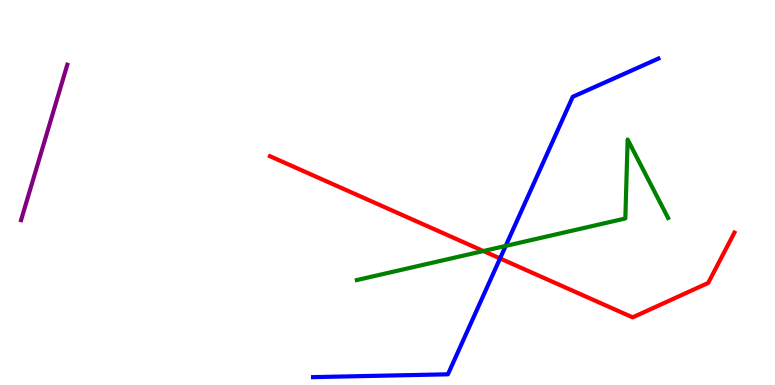[{'lines': ['blue', 'red'], 'intersections': [{'x': 6.45, 'y': 3.29}]}, {'lines': ['green', 'red'], 'intersections': [{'x': 6.24, 'y': 3.48}]}, {'lines': ['purple', 'red'], 'intersections': []}, {'lines': ['blue', 'green'], 'intersections': [{'x': 6.52, 'y': 3.61}]}, {'lines': ['blue', 'purple'], 'intersections': []}, {'lines': ['green', 'purple'], 'intersections': []}]